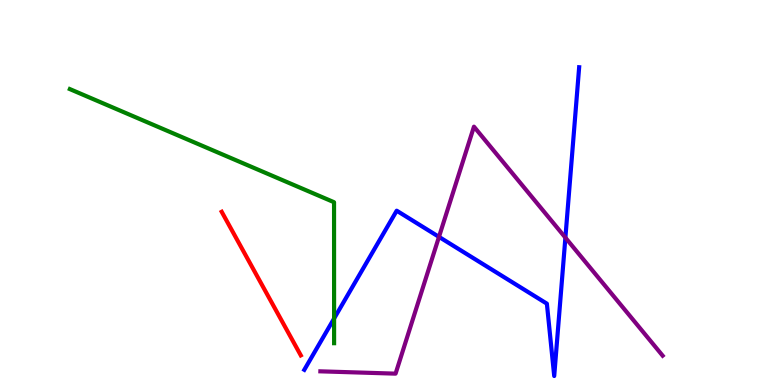[{'lines': ['blue', 'red'], 'intersections': []}, {'lines': ['green', 'red'], 'intersections': []}, {'lines': ['purple', 'red'], 'intersections': []}, {'lines': ['blue', 'green'], 'intersections': [{'x': 4.31, 'y': 1.73}]}, {'lines': ['blue', 'purple'], 'intersections': [{'x': 5.66, 'y': 3.85}, {'x': 7.3, 'y': 3.83}]}, {'lines': ['green', 'purple'], 'intersections': []}]